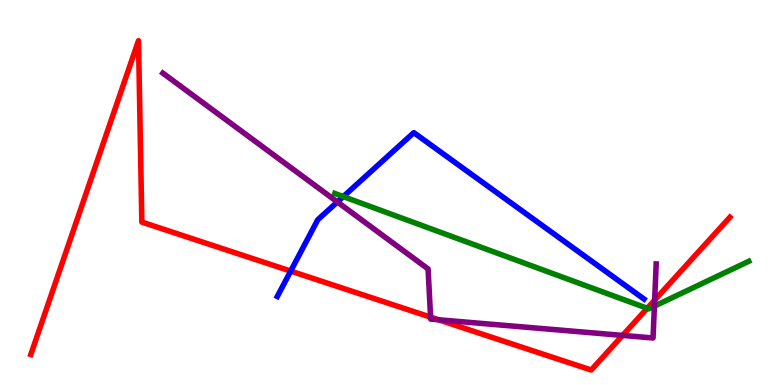[{'lines': ['blue', 'red'], 'intersections': [{'x': 3.75, 'y': 2.96}]}, {'lines': ['green', 'red'], 'intersections': [{'x': 8.35, 'y': 1.99}]}, {'lines': ['purple', 'red'], 'intersections': [{'x': 5.56, 'y': 1.76}, {'x': 5.66, 'y': 1.69}, {'x': 8.03, 'y': 1.29}, {'x': 8.45, 'y': 2.2}]}, {'lines': ['blue', 'green'], 'intersections': [{'x': 4.43, 'y': 4.89}]}, {'lines': ['blue', 'purple'], 'intersections': [{'x': 4.35, 'y': 4.75}]}, {'lines': ['green', 'purple'], 'intersections': [{'x': 8.44, 'y': 2.05}]}]